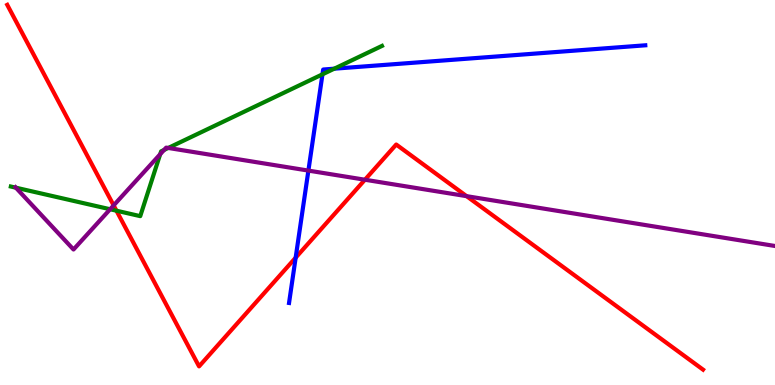[{'lines': ['blue', 'red'], 'intersections': [{'x': 3.82, 'y': 3.31}]}, {'lines': ['green', 'red'], 'intersections': [{'x': 1.5, 'y': 4.53}]}, {'lines': ['purple', 'red'], 'intersections': [{'x': 1.47, 'y': 4.67}, {'x': 4.71, 'y': 5.33}, {'x': 6.02, 'y': 4.9}]}, {'lines': ['blue', 'green'], 'intersections': [{'x': 4.16, 'y': 8.07}, {'x': 4.31, 'y': 8.22}]}, {'lines': ['blue', 'purple'], 'intersections': [{'x': 3.98, 'y': 5.57}]}, {'lines': ['green', 'purple'], 'intersections': [{'x': 0.205, 'y': 5.13}, {'x': 1.42, 'y': 4.56}, {'x': 2.07, 'y': 5.99}, {'x': 2.12, 'y': 6.11}, {'x': 2.17, 'y': 6.16}]}]